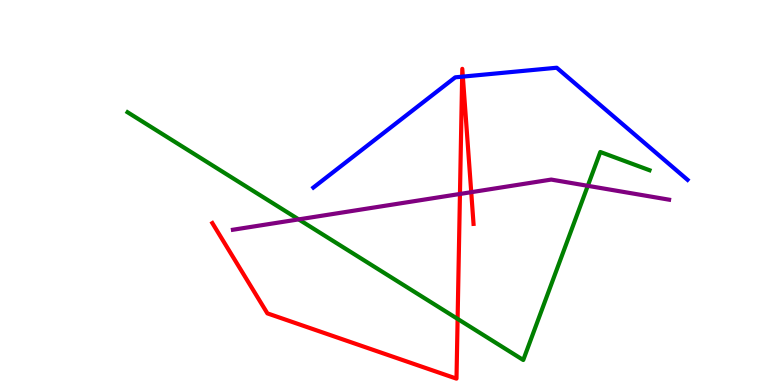[{'lines': ['blue', 'red'], 'intersections': [{'x': 5.96, 'y': 8.01}, {'x': 5.97, 'y': 8.01}]}, {'lines': ['green', 'red'], 'intersections': [{'x': 5.9, 'y': 1.72}]}, {'lines': ['purple', 'red'], 'intersections': [{'x': 5.93, 'y': 4.96}, {'x': 6.08, 'y': 5.01}]}, {'lines': ['blue', 'green'], 'intersections': []}, {'lines': ['blue', 'purple'], 'intersections': []}, {'lines': ['green', 'purple'], 'intersections': [{'x': 3.85, 'y': 4.3}, {'x': 7.58, 'y': 5.17}]}]